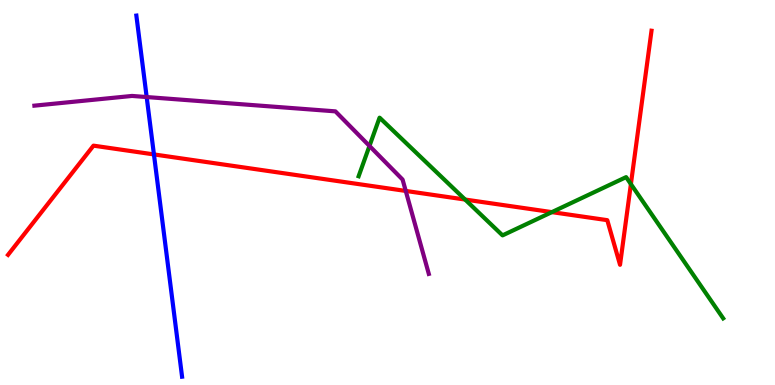[{'lines': ['blue', 'red'], 'intersections': [{'x': 1.99, 'y': 5.99}]}, {'lines': ['green', 'red'], 'intersections': [{'x': 6.0, 'y': 4.82}, {'x': 7.12, 'y': 4.49}, {'x': 8.14, 'y': 5.22}]}, {'lines': ['purple', 'red'], 'intersections': [{'x': 5.24, 'y': 5.04}]}, {'lines': ['blue', 'green'], 'intersections': []}, {'lines': ['blue', 'purple'], 'intersections': [{'x': 1.89, 'y': 7.48}]}, {'lines': ['green', 'purple'], 'intersections': [{'x': 4.77, 'y': 6.21}]}]